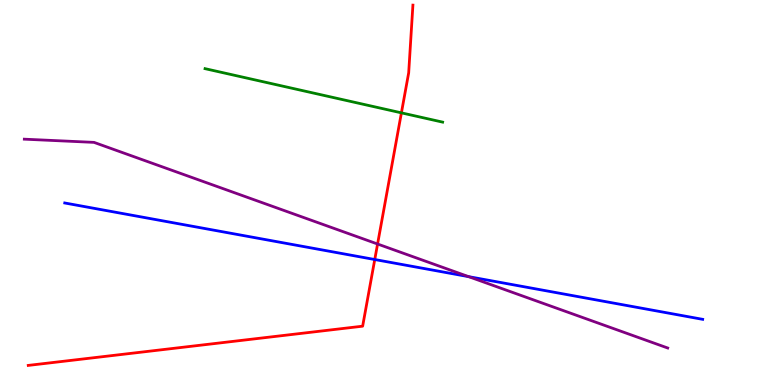[{'lines': ['blue', 'red'], 'intersections': [{'x': 4.84, 'y': 3.26}]}, {'lines': ['green', 'red'], 'intersections': [{'x': 5.18, 'y': 7.07}]}, {'lines': ['purple', 'red'], 'intersections': [{'x': 4.87, 'y': 3.66}]}, {'lines': ['blue', 'green'], 'intersections': []}, {'lines': ['blue', 'purple'], 'intersections': [{'x': 6.05, 'y': 2.81}]}, {'lines': ['green', 'purple'], 'intersections': []}]